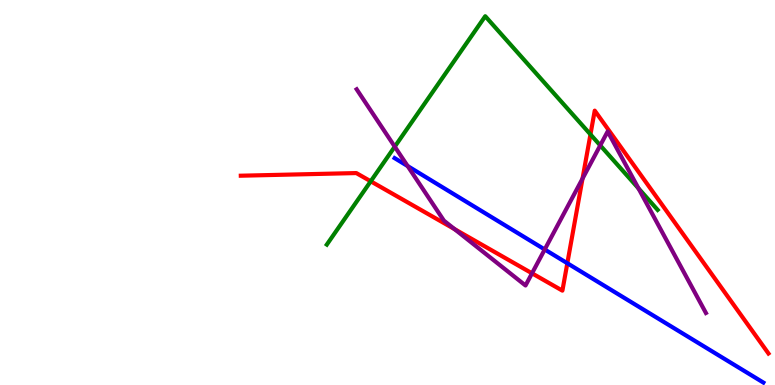[{'lines': ['blue', 'red'], 'intersections': [{'x': 7.32, 'y': 3.16}]}, {'lines': ['green', 'red'], 'intersections': [{'x': 4.78, 'y': 5.29}, {'x': 7.62, 'y': 6.51}]}, {'lines': ['purple', 'red'], 'intersections': [{'x': 5.87, 'y': 4.05}, {'x': 6.86, 'y': 2.9}, {'x': 7.52, 'y': 5.36}]}, {'lines': ['blue', 'green'], 'intersections': []}, {'lines': ['blue', 'purple'], 'intersections': [{'x': 5.26, 'y': 5.69}, {'x': 7.03, 'y': 3.52}]}, {'lines': ['green', 'purple'], 'intersections': [{'x': 5.09, 'y': 6.19}, {'x': 7.75, 'y': 6.22}, {'x': 8.24, 'y': 5.11}]}]